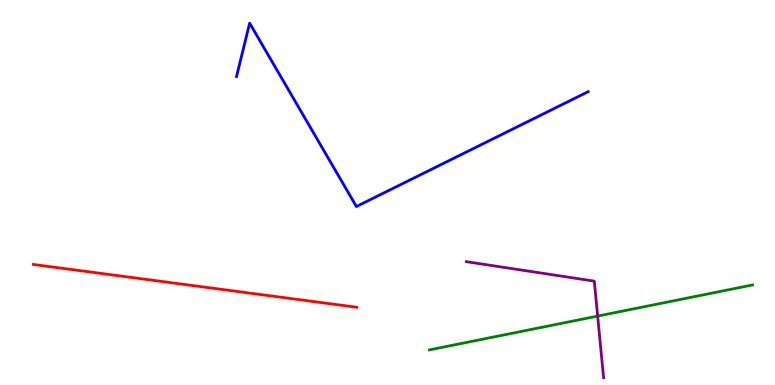[{'lines': ['blue', 'red'], 'intersections': []}, {'lines': ['green', 'red'], 'intersections': []}, {'lines': ['purple', 'red'], 'intersections': []}, {'lines': ['blue', 'green'], 'intersections': []}, {'lines': ['blue', 'purple'], 'intersections': []}, {'lines': ['green', 'purple'], 'intersections': [{'x': 7.71, 'y': 1.79}]}]